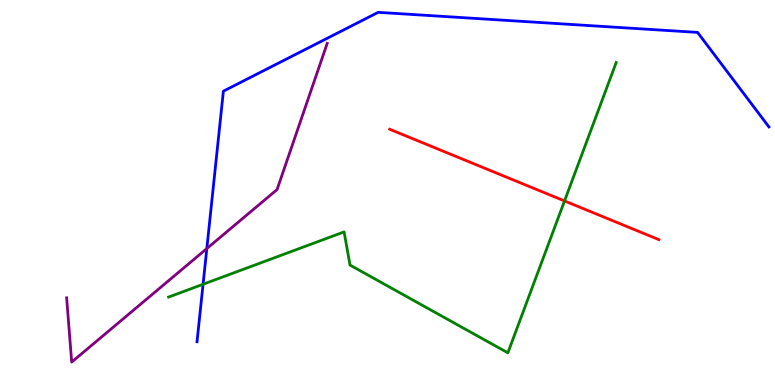[{'lines': ['blue', 'red'], 'intersections': []}, {'lines': ['green', 'red'], 'intersections': [{'x': 7.28, 'y': 4.78}]}, {'lines': ['purple', 'red'], 'intersections': []}, {'lines': ['blue', 'green'], 'intersections': [{'x': 2.62, 'y': 2.62}]}, {'lines': ['blue', 'purple'], 'intersections': [{'x': 2.67, 'y': 3.54}]}, {'lines': ['green', 'purple'], 'intersections': []}]